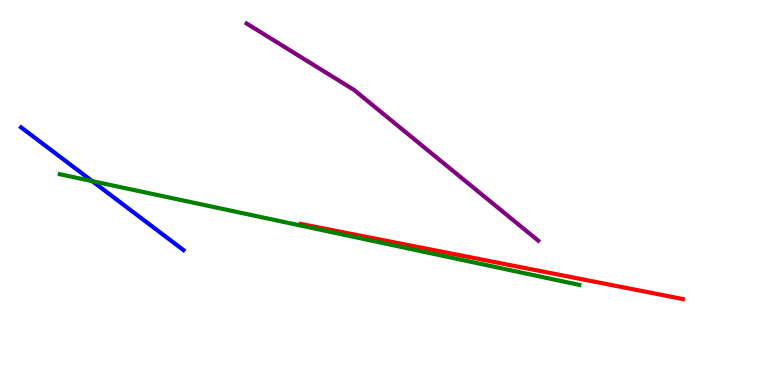[{'lines': ['blue', 'red'], 'intersections': []}, {'lines': ['green', 'red'], 'intersections': []}, {'lines': ['purple', 'red'], 'intersections': []}, {'lines': ['blue', 'green'], 'intersections': [{'x': 1.19, 'y': 5.3}]}, {'lines': ['blue', 'purple'], 'intersections': []}, {'lines': ['green', 'purple'], 'intersections': []}]